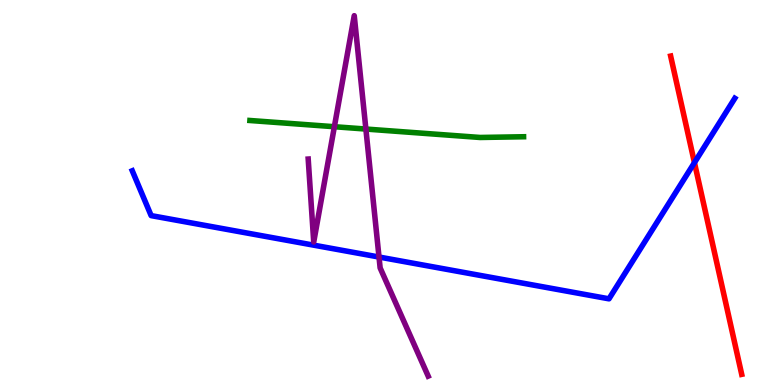[{'lines': ['blue', 'red'], 'intersections': [{'x': 8.96, 'y': 5.78}]}, {'lines': ['green', 'red'], 'intersections': []}, {'lines': ['purple', 'red'], 'intersections': []}, {'lines': ['blue', 'green'], 'intersections': []}, {'lines': ['blue', 'purple'], 'intersections': [{'x': 4.89, 'y': 3.32}]}, {'lines': ['green', 'purple'], 'intersections': [{'x': 4.31, 'y': 6.71}, {'x': 4.72, 'y': 6.65}]}]